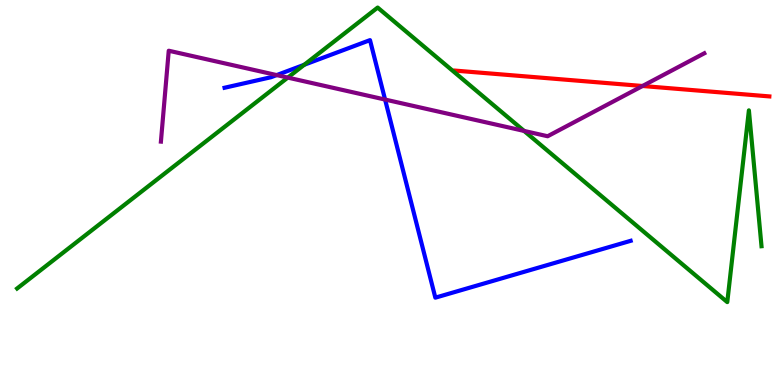[{'lines': ['blue', 'red'], 'intersections': []}, {'lines': ['green', 'red'], 'intersections': []}, {'lines': ['purple', 'red'], 'intersections': [{'x': 8.29, 'y': 7.77}]}, {'lines': ['blue', 'green'], 'intersections': [{'x': 3.93, 'y': 8.32}]}, {'lines': ['blue', 'purple'], 'intersections': [{'x': 3.57, 'y': 8.05}, {'x': 4.97, 'y': 7.41}]}, {'lines': ['green', 'purple'], 'intersections': [{'x': 3.71, 'y': 7.98}, {'x': 6.76, 'y': 6.6}]}]